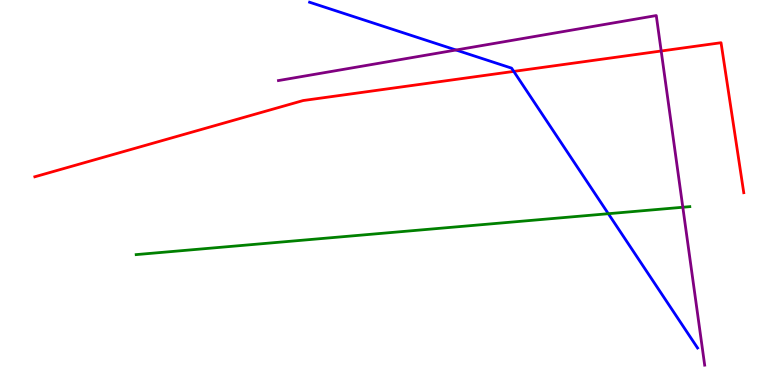[{'lines': ['blue', 'red'], 'intersections': [{'x': 6.63, 'y': 8.15}]}, {'lines': ['green', 'red'], 'intersections': []}, {'lines': ['purple', 'red'], 'intersections': [{'x': 8.53, 'y': 8.68}]}, {'lines': ['blue', 'green'], 'intersections': [{'x': 7.85, 'y': 4.45}]}, {'lines': ['blue', 'purple'], 'intersections': [{'x': 5.88, 'y': 8.7}]}, {'lines': ['green', 'purple'], 'intersections': [{'x': 8.81, 'y': 4.62}]}]